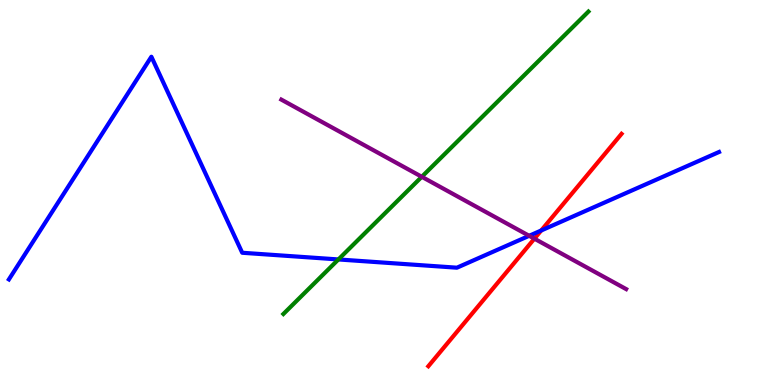[{'lines': ['blue', 'red'], 'intersections': [{'x': 6.98, 'y': 4.01}]}, {'lines': ['green', 'red'], 'intersections': []}, {'lines': ['purple', 'red'], 'intersections': [{'x': 6.9, 'y': 3.8}]}, {'lines': ['blue', 'green'], 'intersections': [{'x': 4.37, 'y': 3.26}]}, {'lines': ['blue', 'purple'], 'intersections': [{'x': 6.83, 'y': 3.88}]}, {'lines': ['green', 'purple'], 'intersections': [{'x': 5.44, 'y': 5.41}]}]